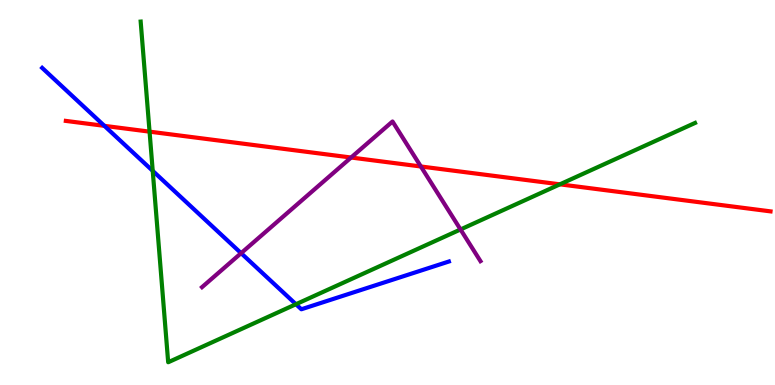[{'lines': ['blue', 'red'], 'intersections': [{'x': 1.35, 'y': 6.73}]}, {'lines': ['green', 'red'], 'intersections': [{'x': 1.93, 'y': 6.58}, {'x': 7.22, 'y': 5.21}]}, {'lines': ['purple', 'red'], 'intersections': [{'x': 4.53, 'y': 5.91}, {'x': 5.43, 'y': 5.68}]}, {'lines': ['blue', 'green'], 'intersections': [{'x': 1.97, 'y': 5.56}, {'x': 3.82, 'y': 2.1}]}, {'lines': ['blue', 'purple'], 'intersections': [{'x': 3.11, 'y': 3.42}]}, {'lines': ['green', 'purple'], 'intersections': [{'x': 5.94, 'y': 4.04}]}]